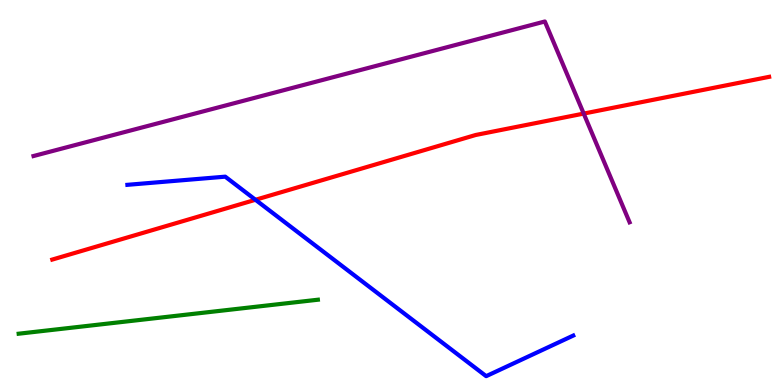[{'lines': ['blue', 'red'], 'intersections': [{'x': 3.3, 'y': 4.81}]}, {'lines': ['green', 'red'], 'intersections': []}, {'lines': ['purple', 'red'], 'intersections': [{'x': 7.53, 'y': 7.05}]}, {'lines': ['blue', 'green'], 'intersections': []}, {'lines': ['blue', 'purple'], 'intersections': []}, {'lines': ['green', 'purple'], 'intersections': []}]